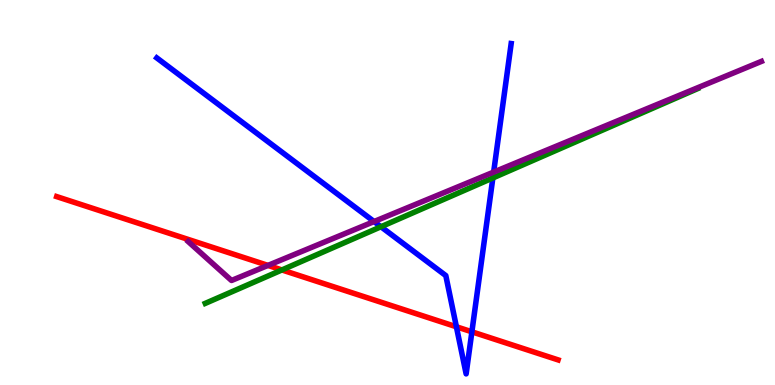[{'lines': ['blue', 'red'], 'intersections': [{'x': 5.89, 'y': 1.51}, {'x': 6.09, 'y': 1.38}]}, {'lines': ['green', 'red'], 'intersections': [{'x': 3.64, 'y': 2.99}]}, {'lines': ['purple', 'red'], 'intersections': [{'x': 3.46, 'y': 3.11}]}, {'lines': ['blue', 'green'], 'intersections': [{'x': 4.92, 'y': 4.11}, {'x': 6.36, 'y': 5.38}]}, {'lines': ['blue', 'purple'], 'intersections': [{'x': 4.83, 'y': 4.25}, {'x': 6.37, 'y': 5.53}]}, {'lines': ['green', 'purple'], 'intersections': []}]